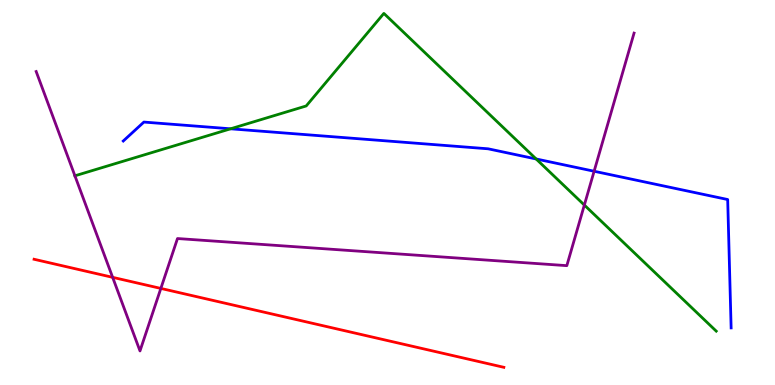[{'lines': ['blue', 'red'], 'intersections': []}, {'lines': ['green', 'red'], 'intersections': []}, {'lines': ['purple', 'red'], 'intersections': [{'x': 1.45, 'y': 2.8}, {'x': 2.08, 'y': 2.51}]}, {'lines': ['blue', 'green'], 'intersections': [{'x': 2.98, 'y': 6.65}, {'x': 6.92, 'y': 5.87}]}, {'lines': ['blue', 'purple'], 'intersections': [{'x': 7.67, 'y': 5.55}]}, {'lines': ['green', 'purple'], 'intersections': [{'x': 0.967, 'y': 5.43}, {'x': 7.54, 'y': 4.67}]}]